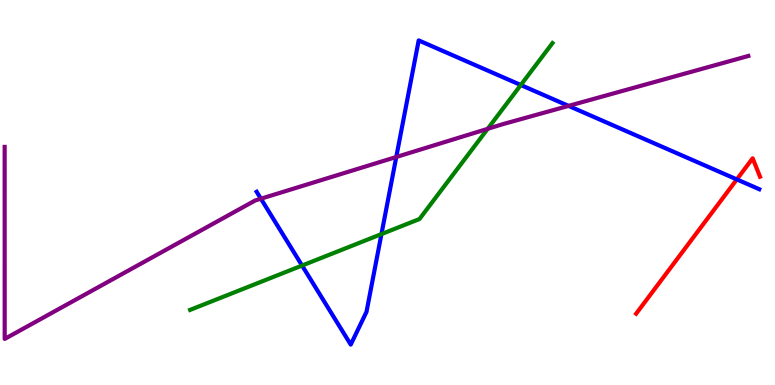[{'lines': ['blue', 'red'], 'intersections': [{'x': 9.51, 'y': 5.34}]}, {'lines': ['green', 'red'], 'intersections': []}, {'lines': ['purple', 'red'], 'intersections': []}, {'lines': ['blue', 'green'], 'intersections': [{'x': 3.9, 'y': 3.1}, {'x': 4.92, 'y': 3.92}, {'x': 6.72, 'y': 7.79}]}, {'lines': ['blue', 'purple'], 'intersections': [{'x': 3.37, 'y': 4.84}, {'x': 5.11, 'y': 5.92}, {'x': 7.34, 'y': 7.25}]}, {'lines': ['green', 'purple'], 'intersections': [{'x': 6.29, 'y': 6.65}]}]